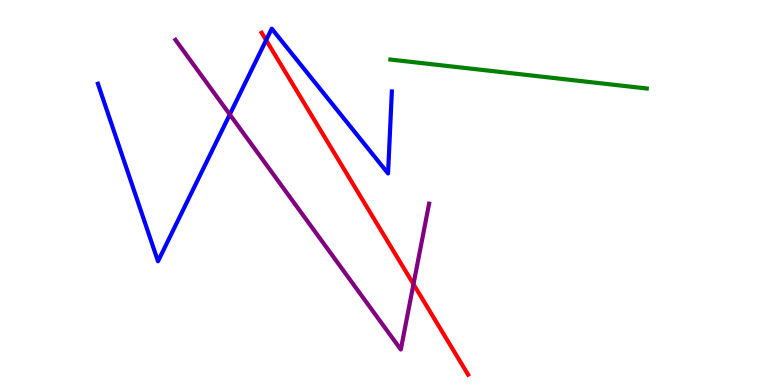[{'lines': ['blue', 'red'], 'intersections': [{'x': 3.43, 'y': 8.96}]}, {'lines': ['green', 'red'], 'intersections': []}, {'lines': ['purple', 'red'], 'intersections': [{'x': 5.34, 'y': 2.62}]}, {'lines': ['blue', 'green'], 'intersections': []}, {'lines': ['blue', 'purple'], 'intersections': [{'x': 2.96, 'y': 7.03}]}, {'lines': ['green', 'purple'], 'intersections': []}]